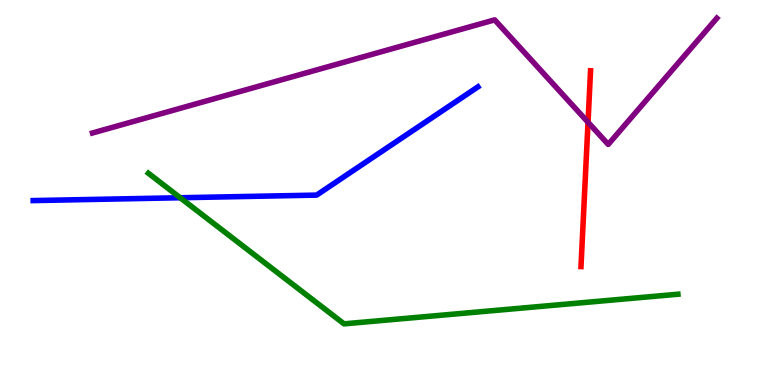[{'lines': ['blue', 'red'], 'intersections': []}, {'lines': ['green', 'red'], 'intersections': []}, {'lines': ['purple', 'red'], 'intersections': [{'x': 7.59, 'y': 6.82}]}, {'lines': ['blue', 'green'], 'intersections': [{'x': 2.33, 'y': 4.86}]}, {'lines': ['blue', 'purple'], 'intersections': []}, {'lines': ['green', 'purple'], 'intersections': []}]